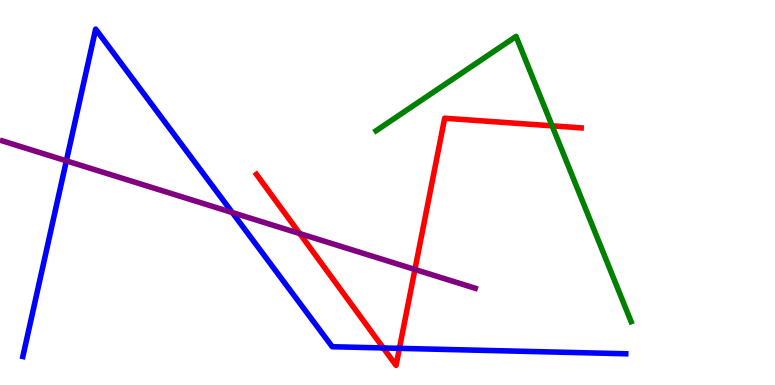[{'lines': ['blue', 'red'], 'intersections': [{'x': 4.95, 'y': 0.962}, {'x': 5.15, 'y': 0.952}]}, {'lines': ['green', 'red'], 'intersections': [{'x': 7.12, 'y': 6.73}]}, {'lines': ['purple', 'red'], 'intersections': [{'x': 3.87, 'y': 3.93}, {'x': 5.35, 'y': 3.0}]}, {'lines': ['blue', 'green'], 'intersections': []}, {'lines': ['blue', 'purple'], 'intersections': [{'x': 0.856, 'y': 5.82}, {'x': 3.0, 'y': 4.48}]}, {'lines': ['green', 'purple'], 'intersections': []}]